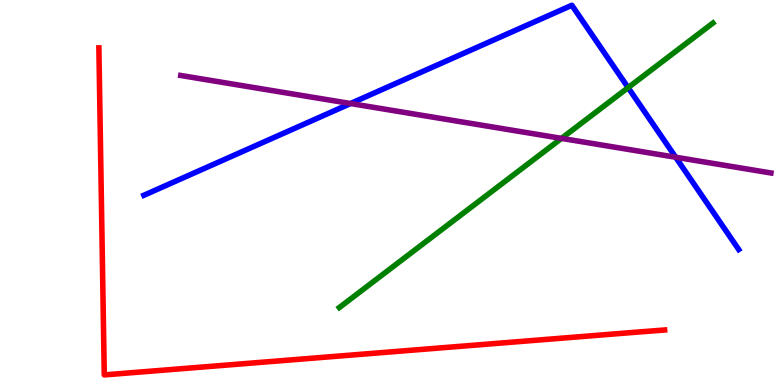[{'lines': ['blue', 'red'], 'intersections': []}, {'lines': ['green', 'red'], 'intersections': []}, {'lines': ['purple', 'red'], 'intersections': []}, {'lines': ['blue', 'green'], 'intersections': [{'x': 8.1, 'y': 7.72}]}, {'lines': ['blue', 'purple'], 'intersections': [{'x': 4.52, 'y': 7.31}, {'x': 8.72, 'y': 5.92}]}, {'lines': ['green', 'purple'], 'intersections': [{'x': 7.24, 'y': 6.41}]}]